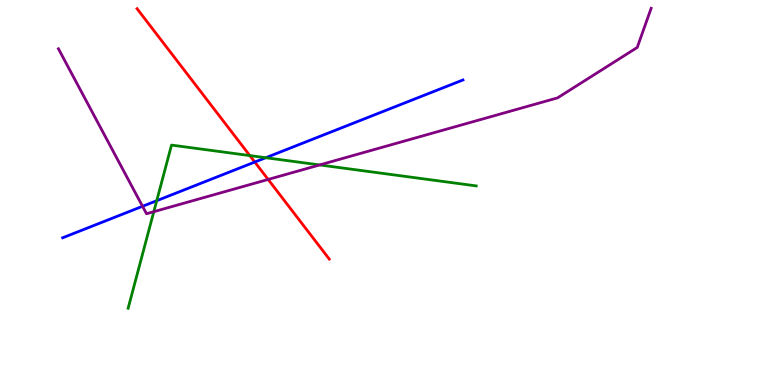[{'lines': ['blue', 'red'], 'intersections': [{'x': 3.29, 'y': 5.79}]}, {'lines': ['green', 'red'], 'intersections': [{'x': 3.22, 'y': 5.96}]}, {'lines': ['purple', 'red'], 'intersections': [{'x': 3.46, 'y': 5.34}]}, {'lines': ['blue', 'green'], 'intersections': [{'x': 2.02, 'y': 4.79}, {'x': 3.43, 'y': 5.9}]}, {'lines': ['blue', 'purple'], 'intersections': [{'x': 1.84, 'y': 4.64}]}, {'lines': ['green', 'purple'], 'intersections': [{'x': 1.98, 'y': 4.5}, {'x': 4.12, 'y': 5.72}]}]